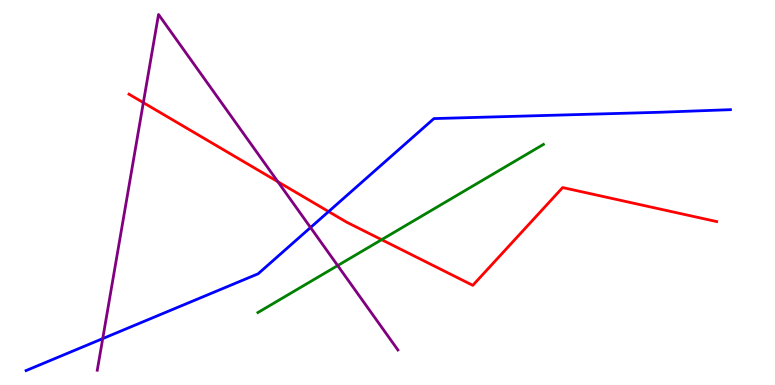[{'lines': ['blue', 'red'], 'intersections': [{'x': 4.24, 'y': 4.5}]}, {'lines': ['green', 'red'], 'intersections': [{'x': 4.92, 'y': 3.77}]}, {'lines': ['purple', 'red'], 'intersections': [{'x': 1.85, 'y': 7.33}, {'x': 3.59, 'y': 5.28}]}, {'lines': ['blue', 'green'], 'intersections': []}, {'lines': ['blue', 'purple'], 'intersections': [{'x': 1.33, 'y': 1.2}, {'x': 4.01, 'y': 4.09}]}, {'lines': ['green', 'purple'], 'intersections': [{'x': 4.36, 'y': 3.1}]}]